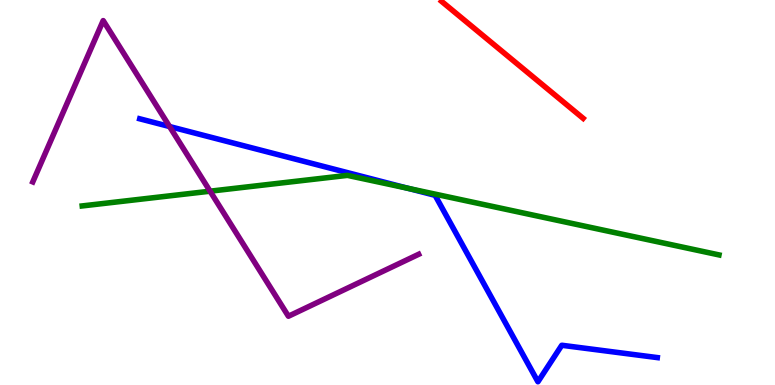[{'lines': ['blue', 'red'], 'intersections': []}, {'lines': ['green', 'red'], 'intersections': []}, {'lines': ['purple', 'red'], 'intersections': []}, {'lines': ['blue', 'green'], 'intersections': [{'x': 5.27, 'y': 5.11}]}, {'lines': ['blue', 'purple'], 'intersections': [{'x': 2.19, 'y': 6.71}]}, {'lines': ['green', 'purple'], 'intersections': [{'x': 2.71, 'y': 5.03}]}]